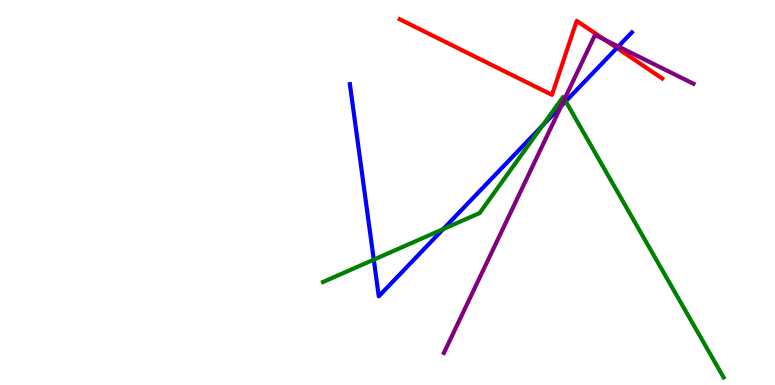[{'lines': ['blue', 'red'], 'intersections': [{'x': 7.96, 'y': 8.75}]}, {'lines': ['green', 'red'], 'intersections': []}, {'lines': ['purple', 'red'], 'intersections': [{'x': 7.81, 'y': 8.97}]}, {'lines': ['blue', 'green'], 'intersections': [{'x': 4.82, 'y': 3.26}, {'x': 5.72, 'y': 4.05}, {'x': 7.0, 'y': 6.74}, {'x': 7.3, 'y': 7.37}]}, {'lines': ['blue', 'purple'], 'intersections': [{'x': 7.24, 'y': 7.25}, {'x': 7.98, 'y': 8.79}]}, {'lines': ['green', 'purple'], 'intersections': [{'x': 7.28, 'y': 7.42}]}]